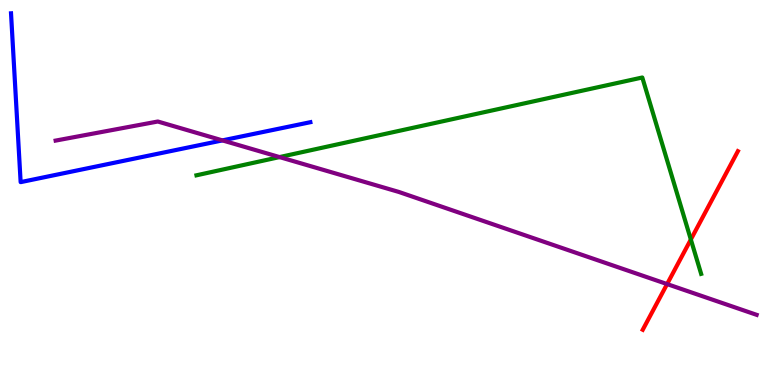[{'lines': ['blue', 'red'], 'intersections': []}, {'lines': ['green', 'red'], 'intersections': [{'x': 8.91, 'y': 3.78}]}, {'lines': ['purple', 'red'], 'intersections': [{'x': 8.61, 'y': 2.62}]}, {'lines': ['blue', 'green'], 'intersections': []}, {'lines': ['blue', 'purple'], 'intersections': [{'x': 2.87, 'y': 6.35}]}, {'lines': ['green', 'purple'], 'intersections': [{'x': 3.61, 'y': 5.92}]}]